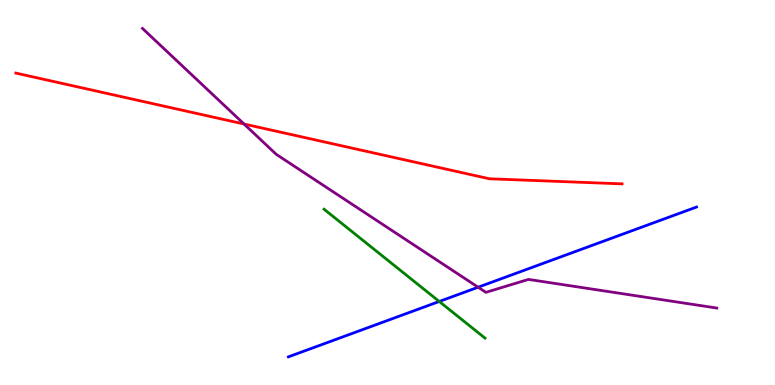[{'lines': ['blue', 'red'], 'intersections': []}, {'lines': ['green', 'red'], 'intersections': []}, {'lines': ['purple', 'red'], 'intersections': [{'x': 3.15, 'y': 6.78}]}, {'lines': ['blue', 'green'], 'intersections': [{'x': 5.67, 'y': 2.17}]}, {'lines': ['blue', 'purple'], 'intersections': [{'x': 6.17, 'y': 2.54}]}, {'lines': ['green', 'purple'], 'intersections': []}]